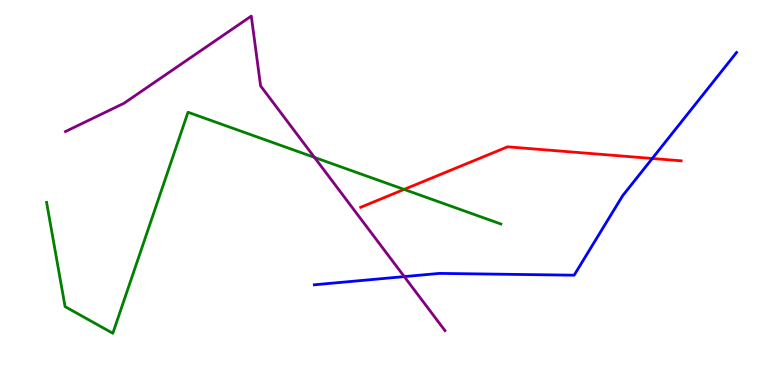[{'lines': ['blue', 'red'], 'intersections': [{'x': 8.42, 'y': 5.88}]}, {'lines': ['green', 'red'], 'intersections': [{'x': 5.21, 'y': 5.08}]}, {'lines': ['purple', 'red'], 'intersections': []}, {'lines': ['blue', 'green'], 'intersections': []}, {'lines': ['blue', 'purple'], 'intersections': [{'x': 5.22, 'y': 2.82}]}, {'lines': ['green', 'purple'], 'intersections': [{'x': 4.06, 'y': 5.91}]}]